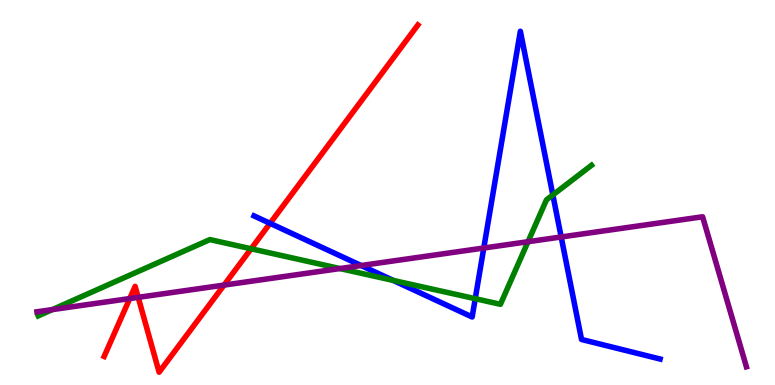[{'lines': ['blue', 'red'], 'intersections': [{'x': 3.48, 'y': 4.2}]}, {'lines': ['green', 'red'], 'intersections': [{'x': 3.24, 'y': 3.54}]}, {'lines': ['purple', 'red'], 'intersections': [{'x': 1.67, 'y': 2.25}, {'x': 1.78, 'y': 2.28}, {'x': 2.89, 'y': 2.59}]}, {'lines': ['blue', 'green'], 'intersections': [{'x': 5.07, 'y': 2.72}, {'x': 6.13, 'y': 2.24}, {'x': 7.13, 'y': 4.94}]}, {'lines': ['blue', 'purple'], 'intersections': [{'x': 4.66, 'y': 3.1}, {'x': 6.24, 'y': 3.56}, {'x': 7.24, 'y': 3.84}]}, {'lines': ['green', 'purple'], 'intersections': [{'x': 0.675, 'y': 1.96}, {'x': 4.39, 'y': 3.02}, {'x': 6.81, 'y': 3.72}]}]